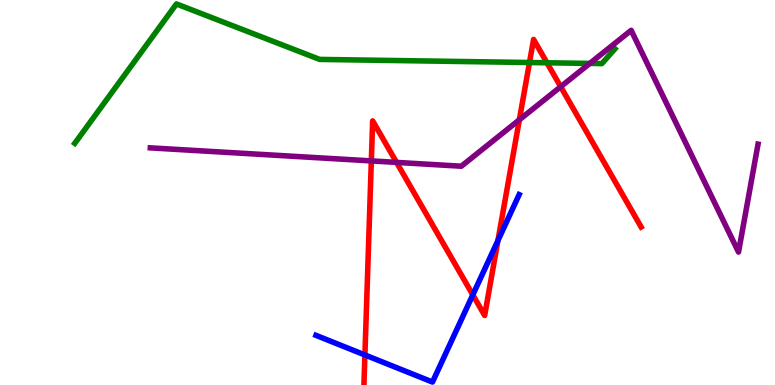[{'lines': ['blue', 'red'], 'intersections': [{'x': 4.71, 'y': 0.78}, {'x': 6.1, 'y': 2.34}, {'x': 6.43, 'y': 3.75}]}, {'lines': ['green', 'red'], 'intersections': [{'x': 6.83, 'y': 8.38}, {'x': 7.06, 'y': 8.37}]}, {'lines': ['purple', 'red'], 'intersections': [{'x': 4.79, 'y': 5.82}, {'x': 5.12, 'y': 5.78}, {'x': 6.7, 'y': 6.89}, {'x': 7.23, 'y': 7.75}]}, {'lines': ['blue', 'green'], 'intersections': []}, {'lines': ['blue', 'purple'], 'intersections': []}, {'lines': ['green', 'purple'], 'intersections': [{'x': 7.61, 'y': 8.35}]}]